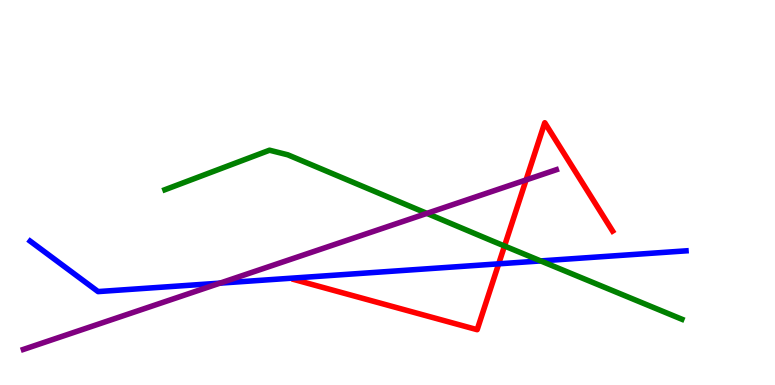[{'lines': ['blue', 'red'], 'intersections': [{'x': 6.43, 'y': 3.15}]}, {'lines': ['green', 'red'], 'intersections': [{'x': 6.51, 'y': 3.61}]}, {'lines': ['purple', 'red'], 'intersections': [{'x': 6.79, 'y': 5.33}]}, {'lines': ['blue', 'green'], 'intersections': [{'x': 6.98, 'y': 3.22}]}, {'lines': ['blue', 'purple'], 'intersections': [{'x': 2.84, 'y': 2.65}]}, {'lines': ['green', 'purple'], 'intersections': [{'x': 5.51, 'y': 4.46}]}]